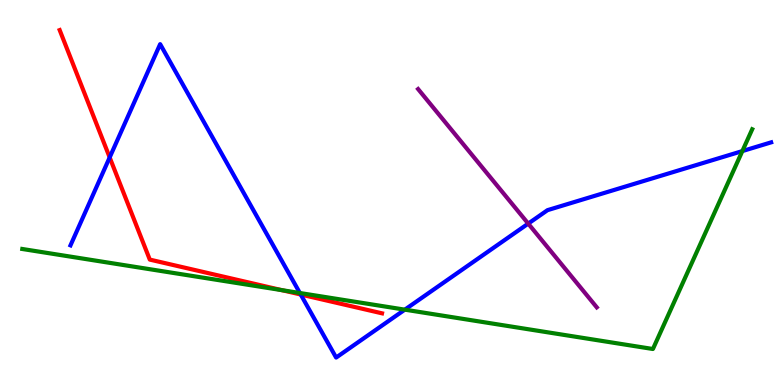[{'lines': ['blue', 'red'], 'intersections': [{'x': 1.42, 'y': 5.91}, {'x': 3.88, 'y': 2.35}]}, {'lines': ['green', 'red'], 'intersections': [{'x': 3.64, 'y': 2.46}]}, {'lines': ['purple', 'red'], 'intersections': []}, {'lines': ['blue', 'green'], 'intersections': [{'x': 3.87, 'y': 2.39}, {'x': 5.22, 'y': 1.96}, {'x': 9.58, 'y': 6.08}]}, {'lines': ['blue', 'purple'], 'intersections': [{'x': 6.82, 'y': 4.19}]}, {'lines': ['green', 'purple'], 'intersections': []}]